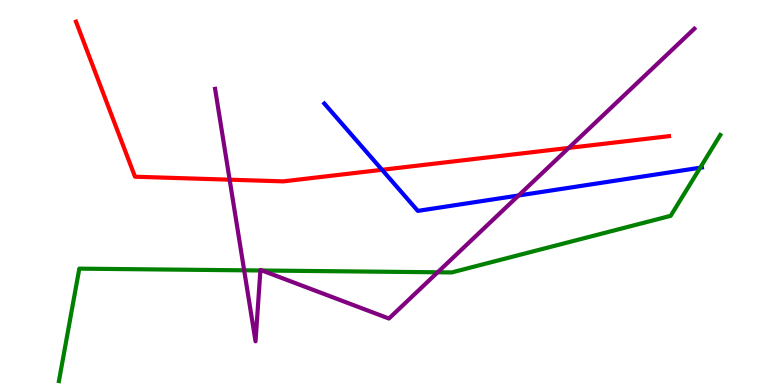[{'lines': ['blue', 'red'], 'intersections': [{'x': 4.93, 'y': 5.59}]}, {'lines': ['green', 'red'], 'intersections': []}, {'lines': ['purple', 'red'], 'intersections': [{'x': 2.96, 'y': 5.33}, {'x': 7.34, 'y': 6.16}]}, {'lines': ['blue', 'green'], 'intersections': [{'x': 9.03, 'y': 5.64}]}, {'lines': ['blue', 'purple'], 'intersections': [{'x': 6.69, 'y': 4.92}]}, {'lines': ['green', 'purple'], 'intersections': [{'x': 3.15, 'y': 2.98}, {'x': 3.36, 'y': 2.97}, {'x': 3.38, 'y': 2.97}, {'x': 5.65, 'y': 2.93}]}]